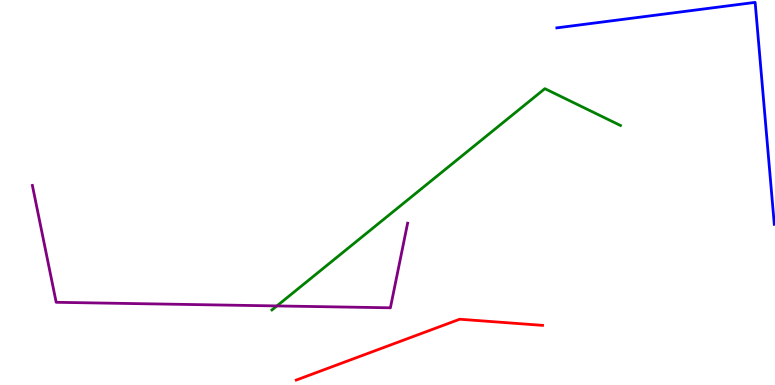[{'lines': ['blue', 'red'], 'intersections': []}, {'lines': ['green', 'red'], 'intersections': []}, {'lines': ['purple', 'red'], 'intersections': []}, {'lines': ['blue', 'green'], 'intersections': []}, {'lines': ['blue', 'purple'], 'intersections': []}, {'lines': ['green', 'purple'], 'intersections': [{'x': 3.57, 'y': 2.05}]}]